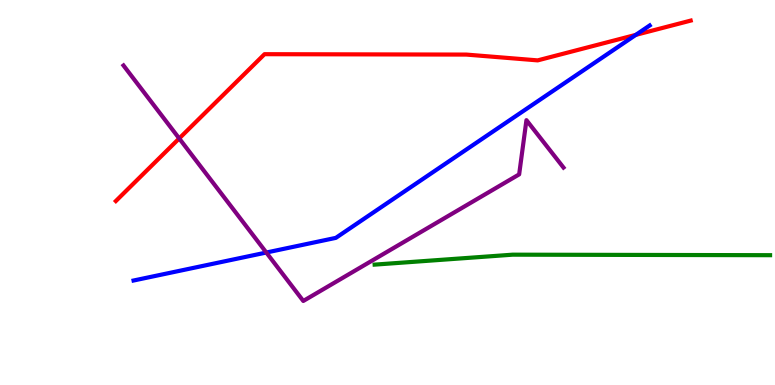[{'lines': ['blue', 'red'], 'intersections': [{'x': 8.2, 'y': 9.09}]}, {'lines': ['green', 'red'], 'intersections': []}, {'lines': ['purple', 'red'], 'intersections': [{'x': 2.31, 'y': 6.4}]}, {'lines': ['blue', 'green'], 'intersections': []}, {'lines': ['blue', 'purple'], 'intersections': [{'x': 3.44, 'y': 3.44}]}, {'lines': ['green', 'purple'], 'intersections': []}]